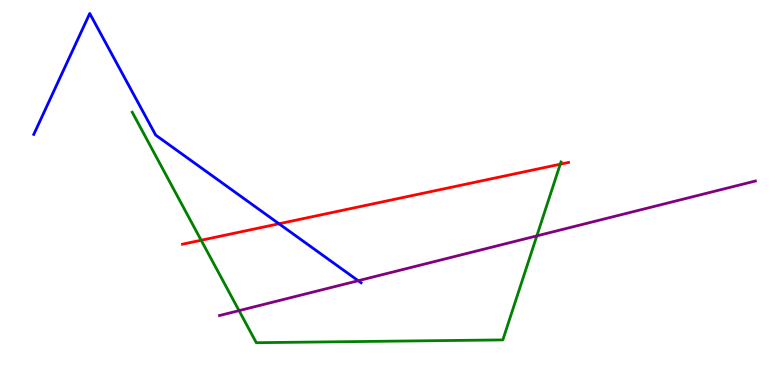[{'lines': ['blue', 'red'], 'intersections': [{'x': 3.6, 'y': 4.19}]}, {'lines': ['green', 'red'], 'intersections': [{'x': 2.6, 'y': 3.76}, {'x': 7.23, 'y': 5.74}]}, {'lines': ['purple', 'red'], 'intersections': []}, {'lines': ['blue', 'green'], 'intersections': []}, {'lines': ['blue', 'purple'], 'intersections': [{'x': 4.62, 'y': 2.71}]}, {'lines': ['green', 'purple'], 'intersections': [{'x': 3.08, 'y': 1.93}, {'x': 6.93, 'y': 3.87}]}]